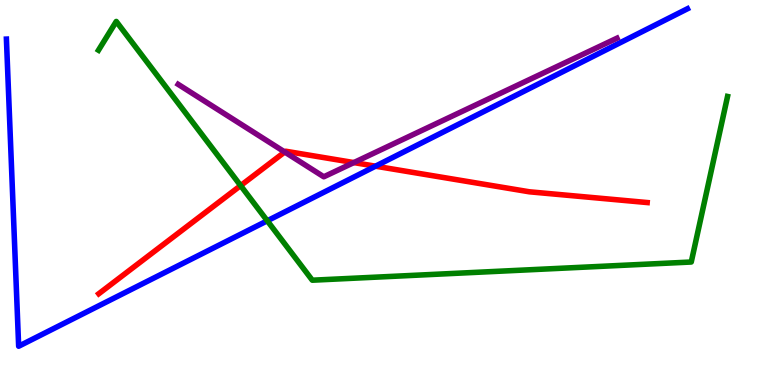[{'lines': ['blue', 'red'], 'intersections': [{'x': 4.85, 'y': 5.68}]}, {'lines': ['green', 'red'], 'intersections': [{'x': 3.1, 'y': 5.18}]}, {'lines': ['purple', 'red'], 'intersections': [{'x': 3.67, 'y': 6.05}, {'x': 4.57, 'y': 5.78}]}, {'lines': ['blue', 'green'], 'intersections': [{'x': 3.45, 'y': 4.27}]}, {'lines': ['blue', 'purple'], 'intersections': []}, {'lines': ['green', 'purple'], 'intersections': []}]